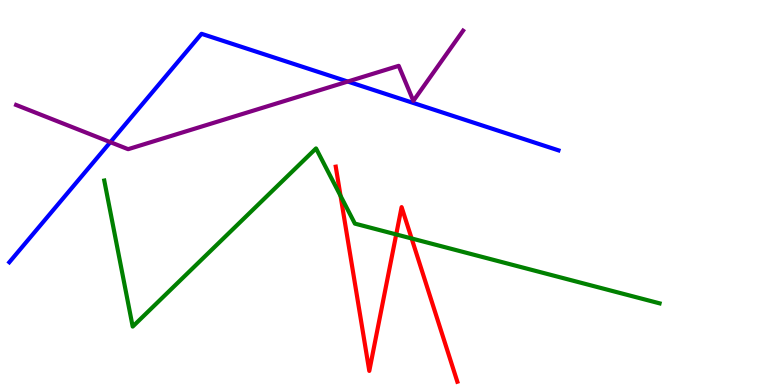[{'lines': ['blue', 'red'], 'intersections': []}, {'lines': ['green', 'red'], 'intersections': [{'x': 4.39, 'y': 4.91}, {'x': 5.11, 'y': 3.91}, {'x': 5.31, 'y': 3.81}]}, {'lines': ['purple', 'red'], 'intersections': []}, {'lines': ['blue', 'green'], 'intersections': []}, {'lines': ['blue', 'purple'], 'intersections': [{'x': 1.42, 'y': 6.31}, {'x': 4.49, 'y': 7.88}]}, {'lines': ['green', 'purple'], 'intersections': []}]